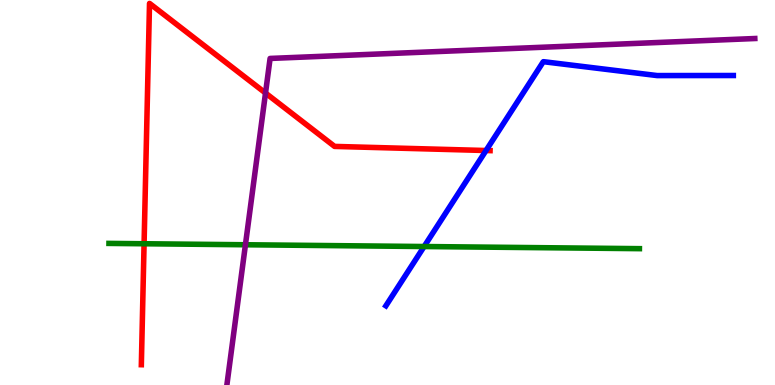[{'lines': ['blue', 'red'], 'intersections': [{'x': 6.27, 'y': 6.09}]}, {'lines': ['green', 'red'], 'intersections': [{'x': 1.86, 'y': 3.67}]}, {'lines': ['purple', 'red'], 'intersections': [{'x': 3.43, 'y': 7.58}]}, {'lines': ['blue', 'green'], 'intersections': [{'x': 5.47, 'y': 3.6}]}, {'lines': ['blue', 'purple'], 'intersections': []}, {'lines': ['green', 'purple'], 'intersections': [{'x': 3.17, 'y': 3.64}]}]